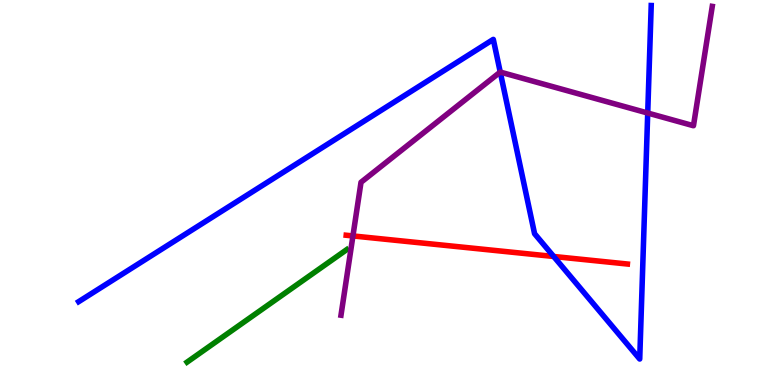[{'lines': ['blue', 'red'], 'intersections': [{'x': 7.14, 'y': 3.34}]}, {'lines': ['green', 'red'], 'intersections': []}, {'lines': ['purple', 'red'], 'intersections': [{'x': 4.55, 'y': 3.87}]}, {'lines': ['blue', 'green'], 'intersections': []}, {'lines': ['blue', 'purple'], 'intersections': [{'x': 6.45, 'y': 8.13}, {'x': 8.36, 'y': 7.06}]}, {'lines': ['green', 'purple'], 'intersections': []}]